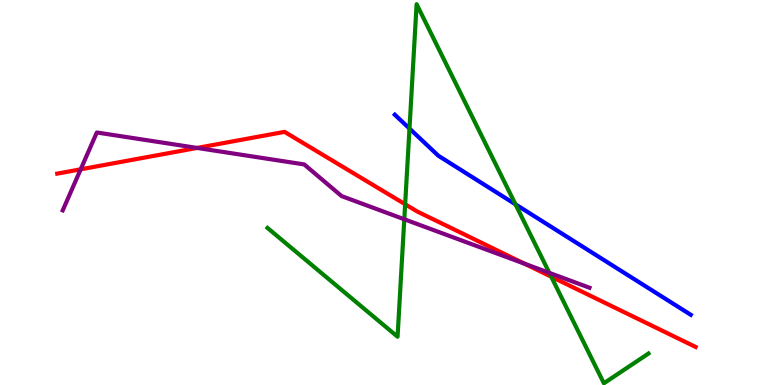[{'lines': ['blue', 'red'], 'intersections': []}, {'lines': ['green', 'red'], 'intersections': [{'x': 5.23, 'y': 4.69}, {'x': 7.11, 'y': 2.81}]}, {'lines': ['purple', 'red'], 'intersections': [{'x': 1.04, 'y': 5.6}, {'x': 2.54, 'y': 6.16}, {'x': 6.77, 'y': 3.15}]}, {'lines': ['blue', 'green'], 'intersections': [{'x': 5.28, 'y': 6.66}, {'x': 6.65, 'y': 4.69}]}, {'lines': ['blue', 'purple'], 'intersections': []}, {'lines': ['green', 'purple'], 'intersections': [{'x': 5.22, 'y': 4.3}, {'x': 7.09, 'y': 2.91}]}]